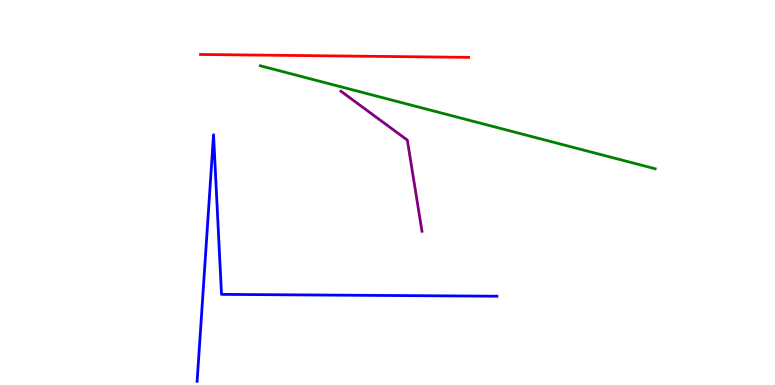[{'lines': ['blue', 'red'], 'intersections': []}, {'lines': ['green', 'red'], 'intersections': []}, {'lines': ['purple', 'red'], 'intersections': []}, {'lines': ['blue', 'green'], 'intersections': []}, {'lines': ['blue', 'purple'], 'intersections': []}, {'lines': ['green', 'purple'], 'intersections': []}]